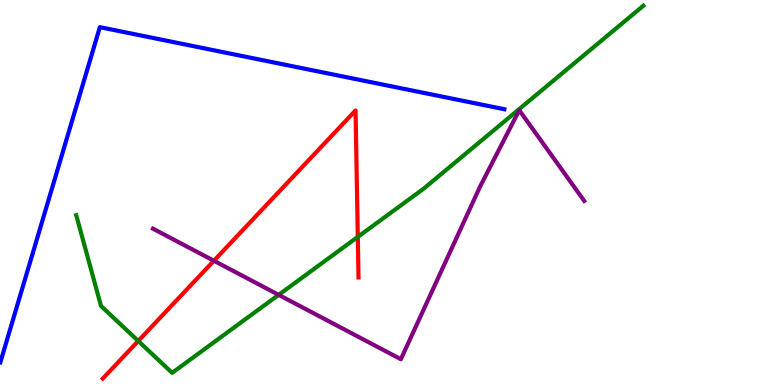[{'lines': ['blue', 'red'], 'intersections': []}, {'lines': ['green', 'red'], 'intersections': [{'x': 1.78, 'y': 1.14}, {'x': 4.62, 'y': 3.85}]}, {'lines': ['purple', 'red'], 'intersections': [{'x': 2.76, 'y': 3.23}]}, {'lines': ['blue', 'green'], 'intersections': []}, {'lines': ['blue', 'purple'], 'intersections': []}, {'lines': ['green', 'purple'], 'intersections': [{'x': 3.6, 'y': 2.34}]}]